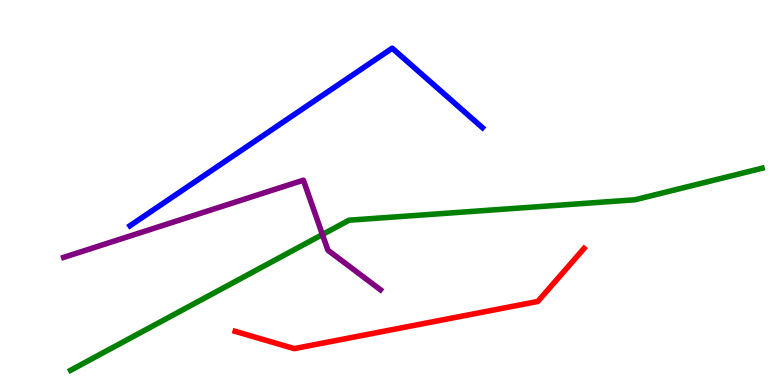[{'lines': ['blue', 'red'], 'intersections': []}, {'lines': ['green', 'red'], 'intersections': []}, {'lines': ['purple', 'red'], 'intersections': []}, {'lines': ['blue', 'green'], 'intersections': []}, {'lines': ['blue', 'purple'], 'intersections': []}, {'lines': ['green', 'purple'], 'intersections': [{'x': 4.16, 'y': 3.91}]}]